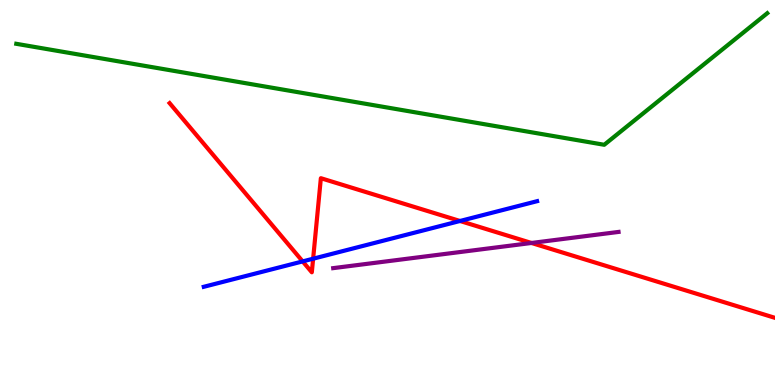[{'lines': ['blue', 'red'], 'intersections': [{'x': 3.91, 'y': 3.21}, {'x': 4.04, 'y': 3.28}, {'x': 5.94, 'y': 4.26}]}, {'lines': ['green', 'red'], 'intersections': []}, {'lines': ['purple', 'red'], 'intersections': [{'x': 6.86, 'y': 3.69}]}, {'lines': ['blue', 'green'], 'intersections': []}, {'lines': ['blue', 'purple'], 'intersections': []}, {'lines': ['green', 'purple'], 'intersections': []}]